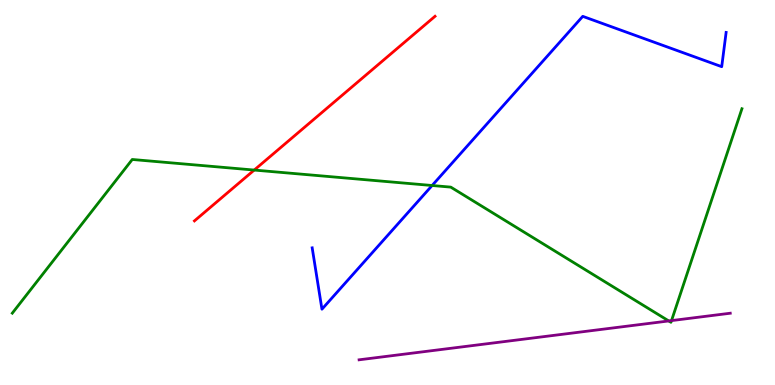[{'lines': ['blue', 'red'], 'intersections': []}, {'lines': ['green', 'red'], 'intersections': [{'x': 3.28, 'y': 5.58}]}, {'lines': ['purple', 'red'], 'intersections': []}, {'lines': ['blue', 'green'], 'intersections': [{'x': 5.58, 'y': 5.18}]}, {'lines': ['blue', 'purple'], 'intersections': []}, {'lines': ['green', 'purple'], 'intersections': [{'x': 8.63, 'y': 1.66}, {'x': 8.66, 'y': 1.67}]}]